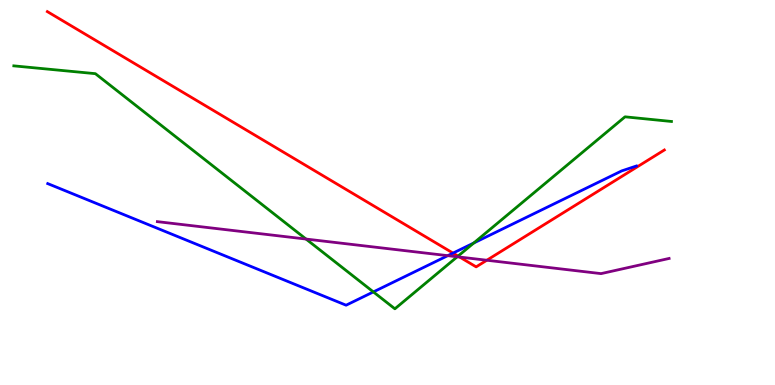[{'lines': ['blue', 'red'], 'intersections': [{'x': 5.85, 'y': 3.43}]}, {'lines': ['green', 'red'], 'intersections': [{'x': 5.91, 'y': 3.35}]}, {'lines': ['purple', 'red'], 'intersections': [{'x': 5.93, 'y': 3.32}, {'x': 6.28, 'y': 3.24}]}, {'lines': ['blue', 'green'], 'intersections': [{'x': 4.82, 'y': 2.42}, {'x': 6.11, 'y': 3.69}]}, {'lines': ['blue', 'purple'], 'intersections': [{'x': 5.78, 'y': 3.36}]}, {'lines': ['green', 'purple'], 'intersections': [{'x': 3.95, 'y': 3.79}, {'x': 5.9, 'y': 3.33}]}]